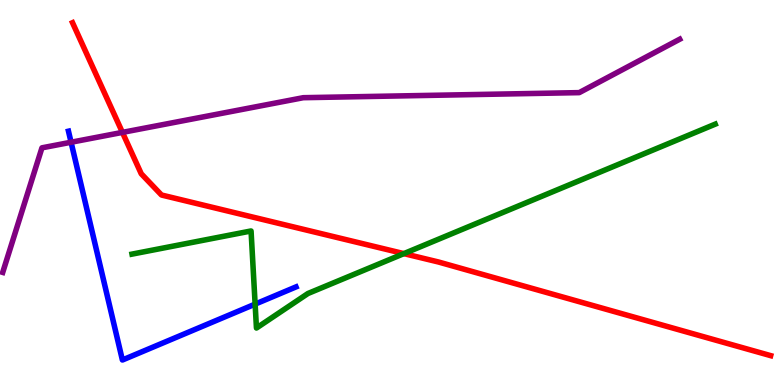[{'lines': ['blue', 'red'], 'intersections': []}, {'lines': ['green', 'red'], 'intersections': [{'x': 5.21, 'y': 3.41}]}, {'lines': ['purple', 'red'], 'intersections': [{'x': 1.58, 'y': 6.56}]}, {'lines': ['blue', 'green'], 'intersections': [{'x': 3.29, 'y': 2.1}]}, {'lines': ['blue', 'purple'], 'intersections': [{'x': 0.917, 'y': 6.31}]}, {'lines': ['green', 'purple'], 'intersections': []}]